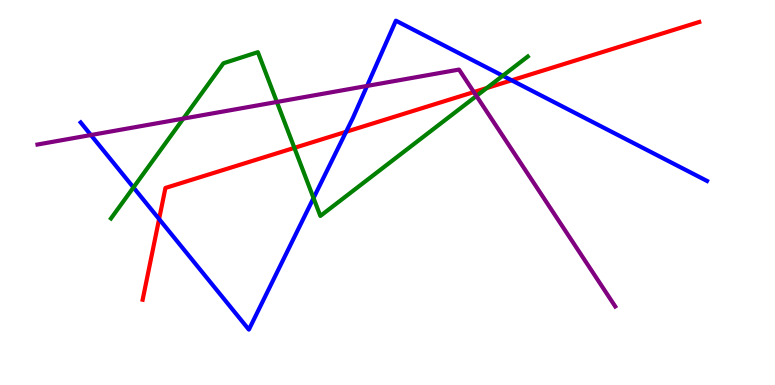[{'lines': ['blue', 'red'], 'intersections': [{'x': 2.05, 'y': 4.31}, {'x': 4.47, 'y': 6.58}, {'x': 6.6, 'y': 7.91}]}, {'lines': ['green', 'red'], 'intersections': [{'x': 3.8, 'y': 6.16}, {'x': 6.28, 'y': 7.71}]}, {'lines': ['purple', 'red'], 'intersections': [{'x': 6.11, 'y': 7.61}]}, {'lines': ['blue', 'green'], 'intersections': [{'x': 1.72, 'y': 5.13}, {'x': 4.05, 'y': 4.86}, {'x': 6.49, 'y': 8.03}]}, {'lines': ['blue', 'purple'], 'intersections': [{'x': 1.17, 'y': 6.49}, {'x': 4.74, 'y': 7.77}]}, {'lines': ['green', 'purple'], 'intersections': [{'x': 2.37, 'y': 6.92}, {'x': 3.57, 'y': 7.35}, {'x': 6.15, 'y': 7.51}]}]